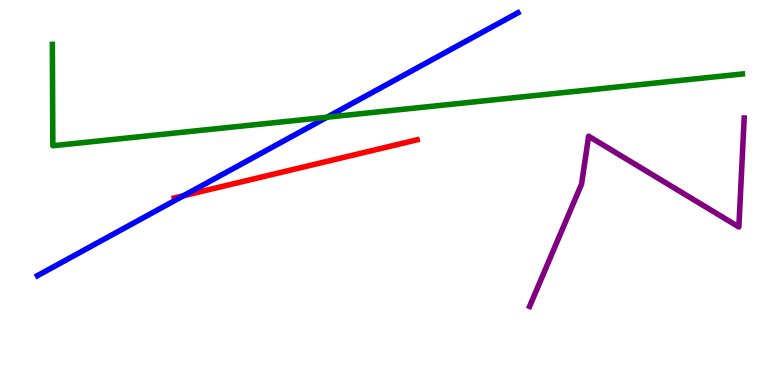[{'lines': ['blue', 'red'], 'intersections': [{'x': 2.37, 'y': 4.92}]}, {'lines': ['green', 'red'], 'intersections': []}, {'lines': ['purple', 'red'], 'intersections': []}, {'lines': ['blue', 'green'], 'intersections': [{'x': 4.22, 'y': 6.96}]}, {'lines': ['blue', 'purple'], 'intersections': []}, {'lines': ['green', 'purple'], 'intersections': []}]